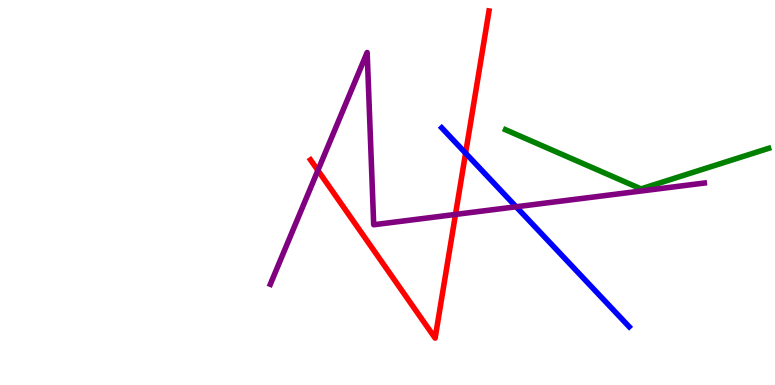[{'lines': ['blue', 'red'], 'intersections': [{'x': 6.01, 'y': 6.02}]}, {'lines': ['green', 'red'], 'intersections': []}, {'lines': ['purple', 'red'], 'intersections': [{'x': 4.1, 'y': 5.57}, {'x': 5.88, 'y': 4.43}]}, {'lines': ['blue', 'green'], 'intersections': []}, {'lines': ['blue', 'purple'], 'intersections': [{'x': 6.66, 'y': 4.63}]}, {'lines': ['green', 'purple'], 'intersections': []}]